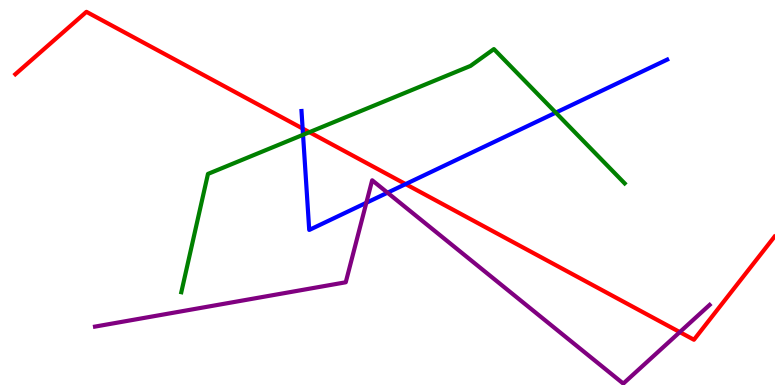[{'lines': ['blue', 'red'], 'intersections': [{'x': 3.9, 'y': 6.66}, {'x': 5.23, 'y': 5.22}]}, {'lines': ['green', 'red'], 'intersections': [{'x': 3.99, 'y': 6.57}]}, {'lines': ['purple', 'red'], 'intersections': [{'x': 8.77, 'y': 1.37}]}, {'lines': ['blue', 'green'], 'intersections': [{'x': 3.91, 'y': 6.5}, {'x': 7.17, 'y': 7.07}]}, {'lines': ['blue', 'purple'], 'intersections': [{'x': 4.73, 'y': 4.73}, {'x': 5.0, 'y': 4.99}]}, {'lines': ['green', 'purple'], 'intersections': []}]